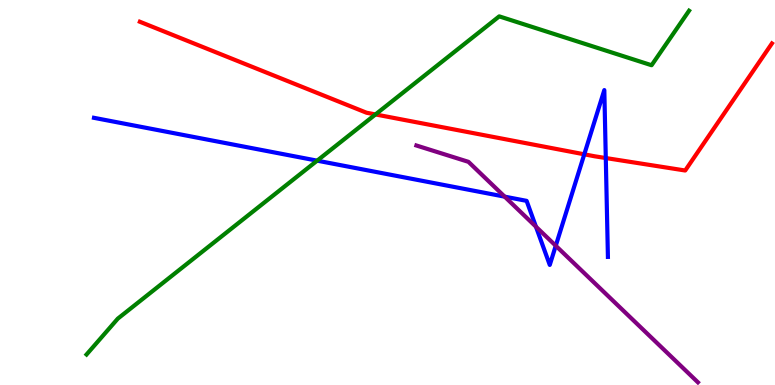[{'lines': ['blue', 'red'], 'intersections': [{'x': 7.54, 'y': 5.99}, {'x': 7.82, 'y': 5.9}]}, {'lines': ['green', 'red'], 'intersections': [{'x': 4.84, 'y': 7.03}]}, {'lines': ['purple', 'red'], 'intersections': []}, {'lines': ['blue', 'green'], 'intersections': [{'x': 4.09, 'y': 5.83}]}, {'lines': ['blue', 'purple'], 'intersections': [{'x': 6.51, 'y': 4.89}, {'x': 6.92, 'y': 4.11}, {'x': 7.17, 'y': 3.62}]}, {'lines': ['green', 'purple'], 'intersections': []}]